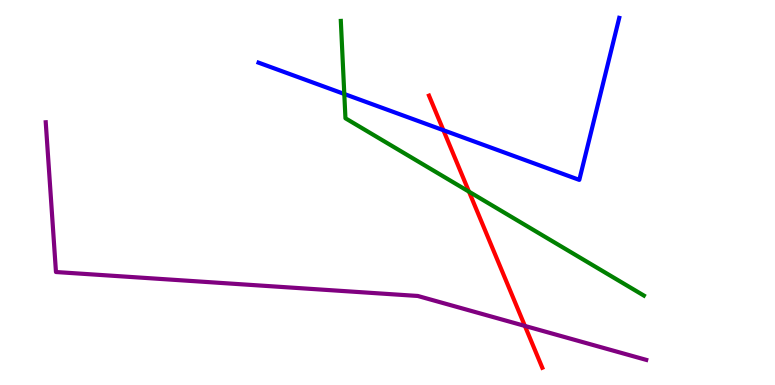[{'lines': ['blue', 'red'], 'intersections': [{'x': 5.72, 'y': 6.62}]}, {'lines': ['green', 'red'], 'intersections': [{'x': 6.05, 'y': 5.02}]}, {'lines': ['purple', 'red'], 'intersections': [{'x': 6.77, 'y': 1.53}]}, {'lines': ['blue', 'green'], 'intersections': [{'x': 4.44, 'y': 7.56}]}, {'lines': ['blue', 'purple'], 'intersections': []}, {'lines': ['green', 'purple'], 'intersections': []}]